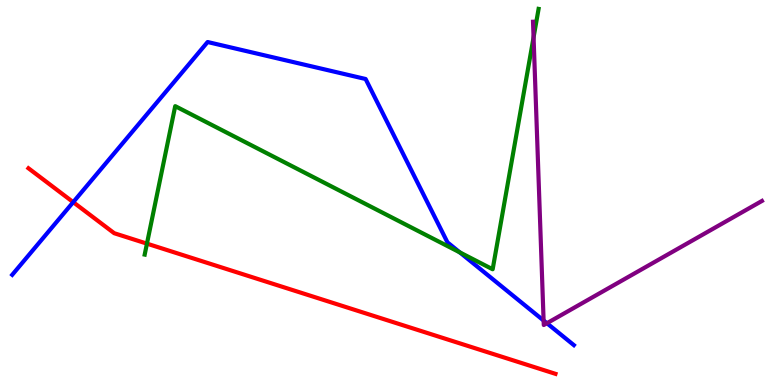[{'lines': ['blue', 'red'], 'intersections': [{'x': 0.945, 'y': 4.75}]}, {'lines': ['green', 'red'], 'intersections': [{'x': 1.9, 'y': 3.67}]}, {'lines': ['purple', 'red'], 'intersections': []}, {'lines': ['blue', 'green'], 'intersections': [{'x': 5.93, 'y': 3.44}]}, {'lines': ['blue', 'purple'], 'intersections': [{'x': 7.01, 'y': 1.67}, {'x': 7.06, 'y': 1.6}]}, {'lines': ['green', 'purple'], 'intersections': [{'x': 6.88, 'y': 9.03}]}]